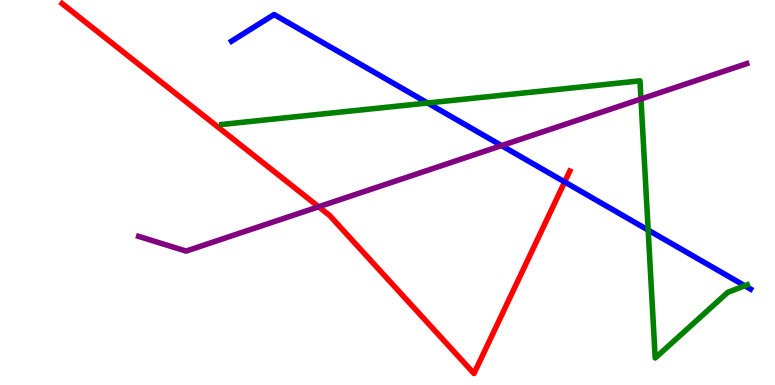[{'lines': ['blue', 'red'], 'intersections': [{'x': 7.29, 'y': 5.27}]}, {'lines': ['green', 'red'], 'intersections': []}, {'lines': ['purple', 'red'], 'intersections': [{'x': 4.11, 'y': 4.63}]}, {'lines': ['blue', 'green'], 'intersections': [{'x': 5.52, 'y': 7.32}, {'x': 8.36, 'y': 4.02}, {'x': 9.61, 'y': 2.58}]}, {'lines': ['blue', 'purple'], 'intersections': [{'x': 6.47, 'y': 6.22}]}, {'lines': ['green', 'purple'], 'intersections': [{'x': 8.27, 'y': 7.43}]}]